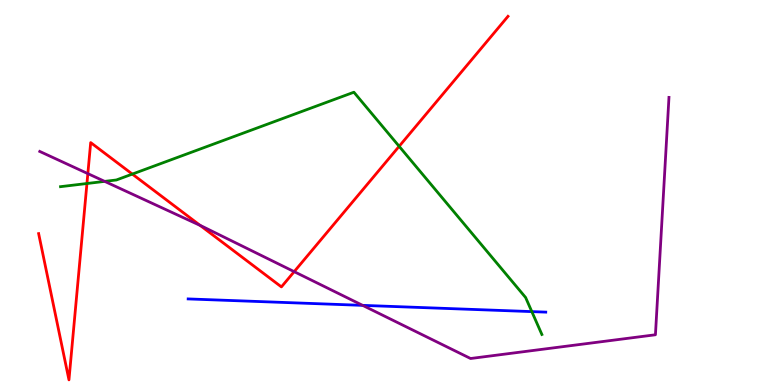[{'lines': ['blue', 'red'], 'intersections': []}, {'lines': ['green', 'red'], 'intersections': [{'x': 1.12, 'y': 5.23}, {'x': 1.71, 'y': 5.48}, {'x': 5.15, 'y': 6.2}]}, {'lines': ['purple', 'red'], 'intersections': [{'x': 1.13, 'y': 5.49}, {'x': 2.58, 'y': 4.14}, {'x': 3.8, 'y': 2.94}]}, {'lines': ['blue', 'green'], 'intersections': [{'x': 6.86, 'y': 1.91}]}, {'lines': ['blue', 'purple'], 'intersections': [{'x': 4.68, 'y': 2.07}]}, {'lines': ['green', 'purple'], 'intersections': [{'x': 1.35, 'y': 5.29}]}]